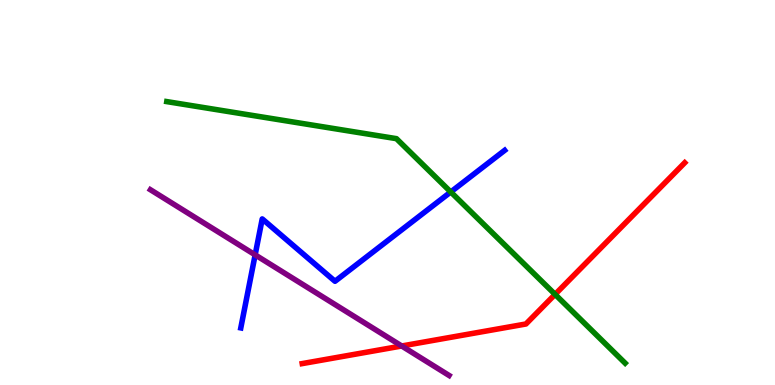[{'lines': ['blue', 'red'], 'intersections': []}, {'lines': ['green', 'red'], 'intersections': [{'x': 7.16, 'y': 2.35}]}, {'lines': ['purple', 'red'], 'intersections': [{'x': 5.18, 'y': 1.01}]}, {'lines': ['blue', 'green'], 'intersections': [{'x': 5.82, 'y': 5.01}]}, {'lines': ['blue', 'purple'], 'intersections': [{'x': 3.29, 'y': 3.38}]}, {'lines': ['green', 'purple'], 'intersections': []}]